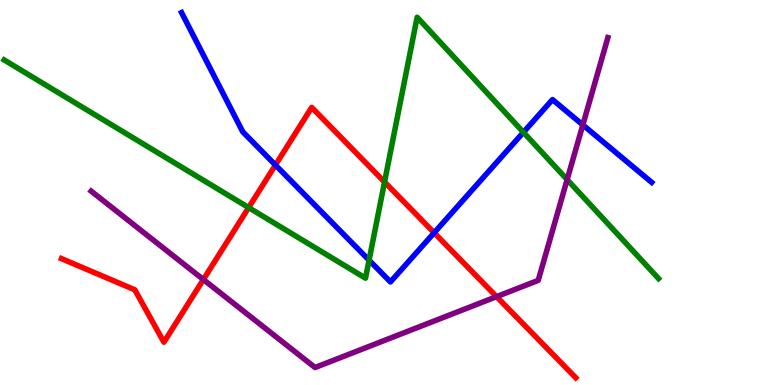[{'lines': ['blue', 'red'], 'intersections': [{'x': 3.55, 'y': 5.71}, {'x': 5.6, 'y': 3.95}]}, {'lines': ['green', 'red'], 'intersections': [{'x': 3.21, 'y': 4.61}, {'x': 4.96, 'y': 5.27}]}, {'lines': ['purple', 'red'], 'intersections': [{'x': 2.62, 'y': 2.74}, {'x': 6.41, 'y': 2.29}]}, {'lines': ['blue', 'green'], 'intersections': [{'x': 4.76, 'y': 3.24}, {'x': 6.75, 'y': 6.56}]}, {'lines': ['blue', 'purple'], 'intersections': [{'x': 7.52, 'y': 6.76}]}, {'lines': ['green', 'purple'], 'intersections': [{'x': 7.32, 'y': 5.33}]}]